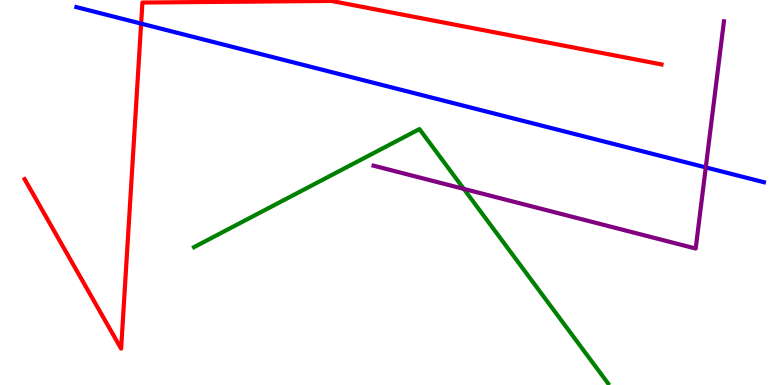[{'lines': ['blue', 'red'], 'intersections': [{'x': 1.82, 'y': 9.39}]}, {'lines': ['green', 'red'], 'intersections': []}, {'lines': ['purple', 'red'], 'intersections': []}, {'lines': ['blue', 'green'], 'intersections': []}, {'lines': ['blue', 'purple'], 'intersections': [{'x': 9.11, 'y': 5.65}]}, {'lines': ['green', 'purple'], 'intersections': [{'x': 5.98, 'y': 5.09}]}]